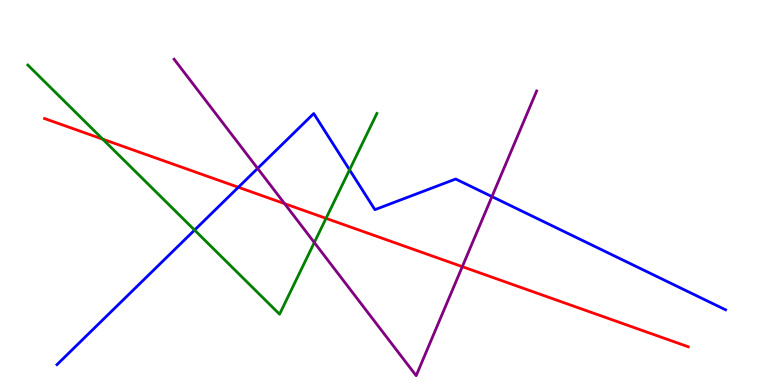[{'lines': ['blue', 'red'], 'intersections': [{'x': 3.08, 'y': 5.14}]}, {'lines': ['green', 'red'], 'intersections': [{'x': 1.33, 'y': 6.39}, {'x': 4.21, 'y': 4.33}]}, {'lines': ['purple', 'red'], 'intersections': [{'x': 3.67, 'y': 4.71}, {'x': 5.97, 'y': 3.07}]}, {'lines': ['blue', 'green'], 'intersections': [{'x': 2.51, 'y': 4.02}, {'x': 4.51, 'y': 5.59}]}, {'lines': ['blue', 'purple'], 'intersections': [{'x': 3.32, 'y': 5.63}, {'x': 6.35, 'y': 4.89}]}, {'lines': ['green', 'purple'], 'intersections': [{'x': 4.06, 'y': 3.7}]}]